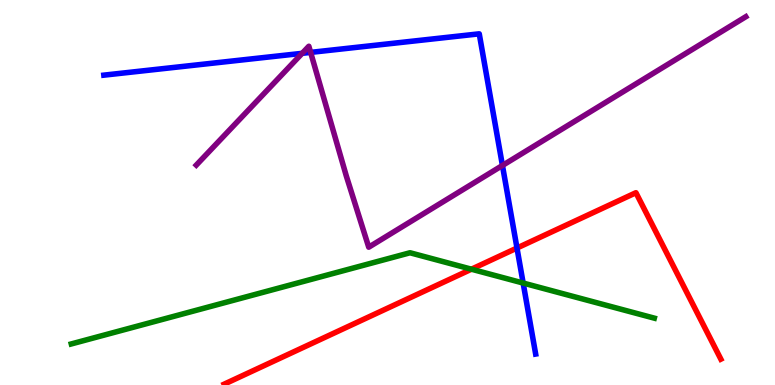[{'lines': ['blue', 'red'], 'intersections': [{'x': 6.67, 'y': 3.56}]}, {'lines': ['green', 'red'], 'intersections': [{'x': 6.08, 'y': 3.01}]}, {'lines': ['purple', 'red'], 'intersections': []}, {'lines': ['blue', 'green'], 'intersections': [{'x': 6.75, 'y': 2.65}]}, {'lines': ['blue', 'purple'], 'intersections': [{'x': 3.9, 'y': 8.61}, {'x': 4.01, 'y': 8.64}, {'x': 6.48, 'y': 5.7}]}, {'lines': ['green', 'purple'], 'intersections': []}]